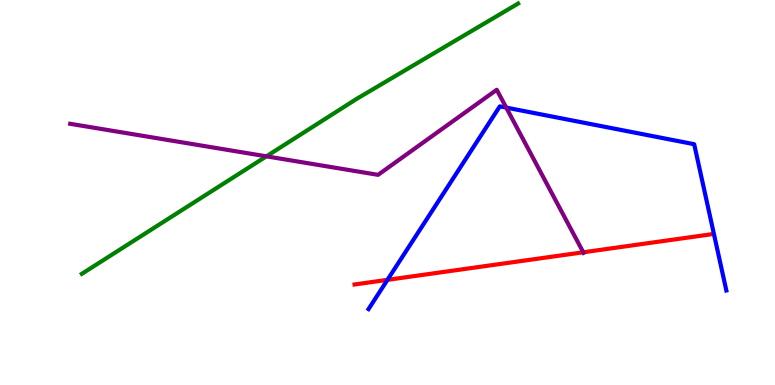[{'lines': ['blue', 'red'], 'intersections': [{'x': 5.0, 'y': 2.73}]}, {'lines': ['green', 'red'], 'intersections': []}, {'lines': ['purple', 'red'], 'intersections': [{'x': 7.53, 'y': 3.45}]}, {'lines': ['blue', 'green'], 'intersections': []}, {'lines': ['blue', 'purple'], 'intersections': [{'x': 6.53, 'y': 7.21}]}, {'lines': ['green', 'purple'], 'intersections': [{'x': 3.44, 'y': 5.94}]}]